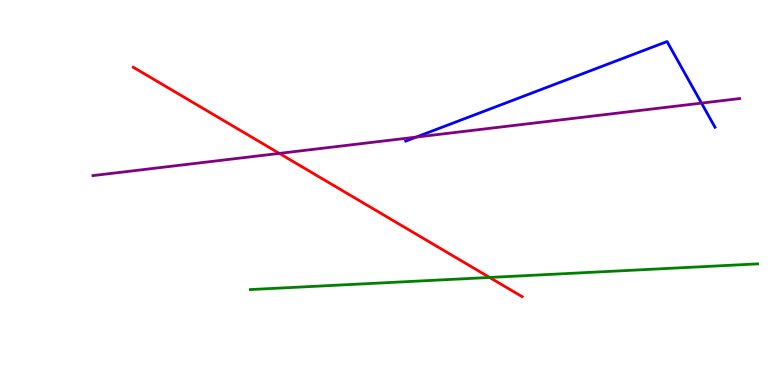[{'lines': ['blue', 'red'], 'intersections': []}, {'lines': ['green', 'red'], 'intersections': [{'x': 6.32, 'y': 2.79}]}, {'lines': ['purple', 'red'], 'intersections': [{'x': 3.6, 'y': 6.02}]}, {'lines': ['blue', 'green'], 'intersections': []}, {'lines': ['blue', 'purple'], 'intersections': [{'x': 5.37, 'y': 6.44}, {'x': 9.05, 'y': 7.32}]}, {'lines': ['green', 'purple'], 'intersections': []}]